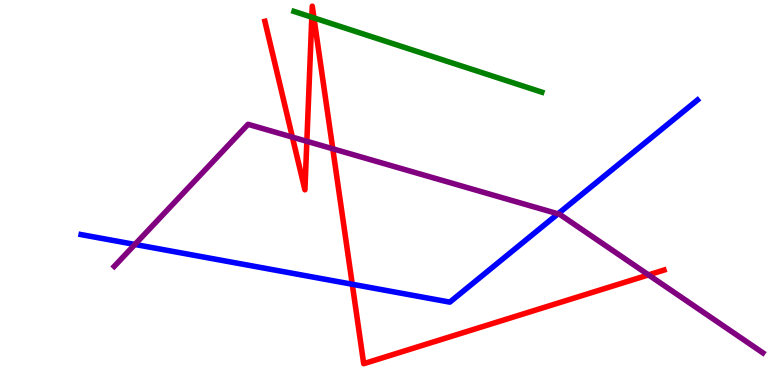[{'lines': ['blue', 'red'], 'intersections': [{'x': 4.55, 'y': 2.62}]}, {'lines': ['green', 'red'], 'intersections': [{'x': 4.02, 'y': 9.55}, {'x': 4.05, 'y': 9.53}]}, {'lines': ['purple', 'red'], 'intersections': [{'x': 3.77, 'y': 6.44}, {'x': 3.96, 'y': 6.33}, {'x': 4.29, 'y': 6.14}, {'x': 8.37, 'y': 2.86}]}, {'lines': ['blue', 'green'], 'intersections': []}, {'lines': ['blue', 'purple'], 'intersections': [{'x': 1.74, 'y': 3.65}, {'x': 7.2, 'y': 4.45}]}, {'lines': ['green', 'purple'], 'intersections': []}]